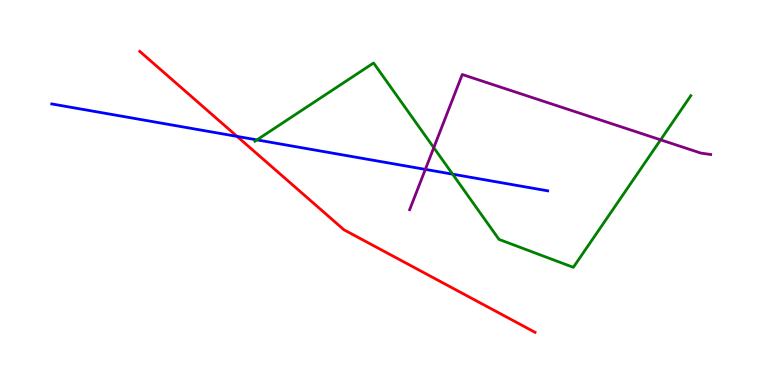[{'lines': ['blue', 'red'], 'intersections': [{'x': 3.06, 'y': 6.46}]}, {'lines': ['green', 'red'], 'intersections': []}, {'lines': ['purple', 'red'], 'intersections': []}, {'lines': ['blue', 'green'], 'intersections': [{'x': 3.32, 'y': 6.37}, {'x': 5.84, 'y': 5.48}]}, {'lines': ['blue', 'purple'], 'intersections': [{'x': 5.49, 'y': 5.6}]}, {'lines': ['green', 'purple'], 'intersections': [{'x': 5.6, 'y': 6.16}, {'x': 8.52, 'y': 6.37}]}]